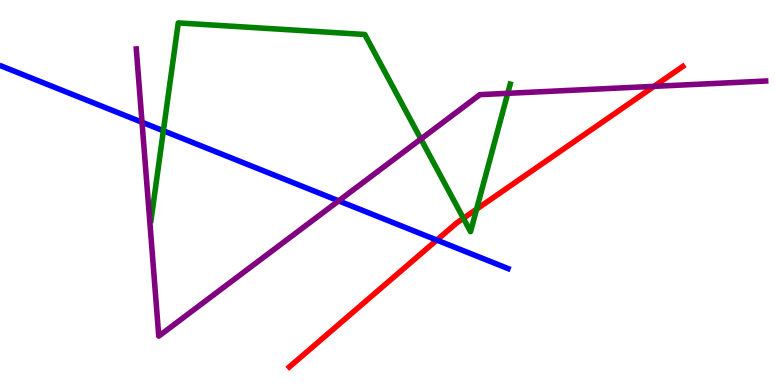[{'lines': ['blue', 'red'], 'intersections': [{'x': 5.64, 'y': 3.76}]}, {'lines': ['green', 'red'], 'intersections': [{'x': 5.98, 'y': 4.33}, {'x': 6.15, 'y': 4.57}]}, {'lines': ['purple', 'red'], 'intersections': [{'x': 8.44, 'y': 7.76}]}, {'lines': ['blue', 'green'], 'intersections': [{'x': 2.11, 'y': 6.6}]}, {'lines': ['blue', 'purple'], 'intersections': [{'x': 1.83, 'y': 6.82}, {'x': 4.37, 'y': 4.78}]}, {'lines': ['green', 'purple'], 'intersections': [{'x': 5.43, 'y': 6.39}, {'x': 6.55, 'y': 7.58}]}]